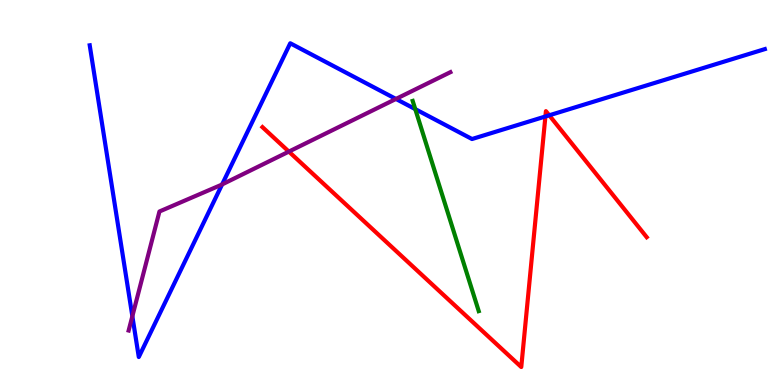[{'lines': ['blue', 'red'], 'intersections': [{'x': 7.04, 'y': 6.97}, {'x': 7.09, 'y': 7.01}]}, {'lines': ['green', 'red'], 'intersections': []}, {'lines': ['purple', 'red'], 'intersections': [{'x': 3.73, 'y': 6.06}]}, {'lines': ['blue', 'green'], 'intersections': [{'x': 5.36, 'y': 7.17}]}, {'lines': ['blue', 'purple'], 'intersections': [{'x': 1.71, 'y': 1.79}, {'x': 2.87, 'y': 5.21}, {'x': 5.11, 'y': 7.43}]}, {'lines': ['green', 'purple'], 'intersections': []}]